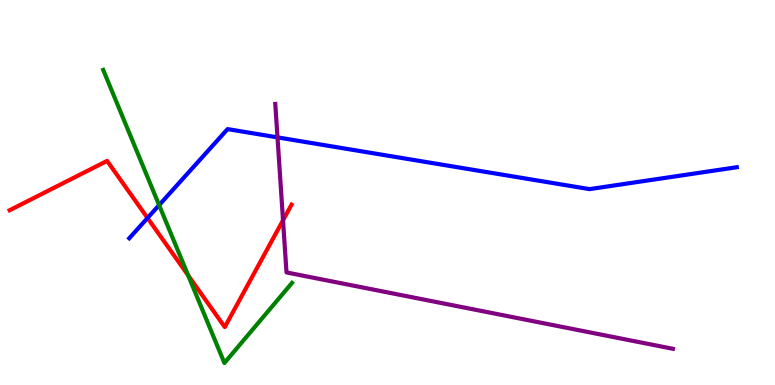[{'lines': ['blue', 'red'], 'intersections': [{'x': 1.9, 'y': 4.34}]}, {'lines': ['green', 'red'], 'intersections': [{'x': 2.43, 'y': 2.85}]}, {'lines': ['purple', 'red'], 'intersections': [{'x': 3.65, 'y': 4.28}]}, {'lines': ['blue', 'green'], 'intersections': [{'x': 2.05, 'y': 4.67}]}, {'lines': ['blue', 'purple'], 'intersections': [{'x': 3.58, 'y': 6.43}]}, {'lines': ['green', 'purple'], 'intersections': []}]